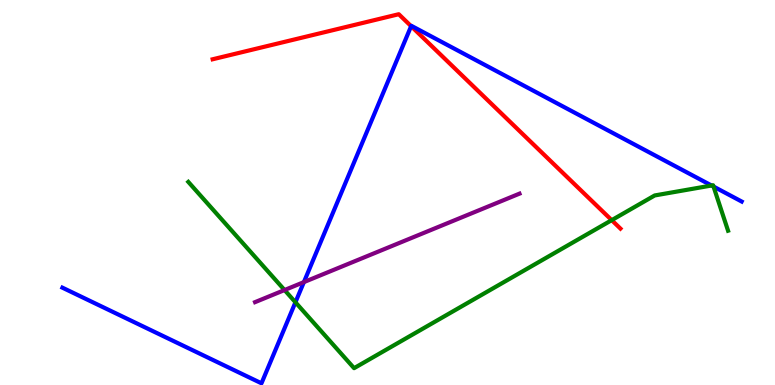[{'lines': ['blue', 'red'], 'intersections': [{'x': 5.3, 'y': 9.32}]}, {'lines': ['green', 'red'], 'intersections': [{'x': 7.89, 'y': 4.28}]}, {'lines': ['purple', 'red'], 'intersections': []}, {'lines': ['blue', 'green'], 'intersections': [{'x': 3.81, 'y': 2.15}, {'x': 9.18, 'y': 5.18}, {'x': 9.21, 'y': 5.15}]}, {'lines': ['blue', 'purple'], 'intersections': [{'x': 3.92, 'y': 2.67}]}, {'lines': ['green', 'purple'], 'intersections': [{'x': 3.67, 'y': 2.47}]}]